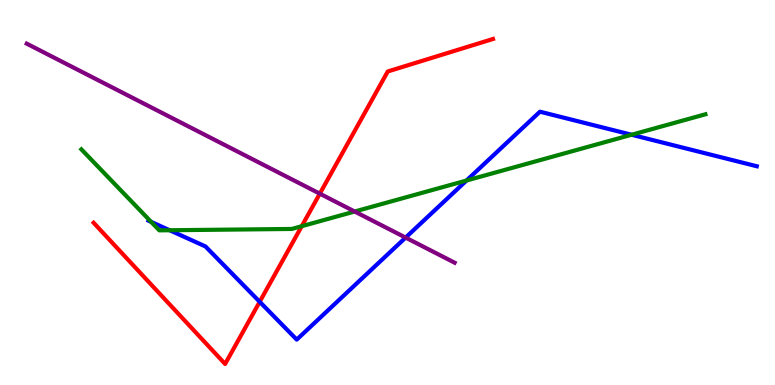[{'lines': ['blue', 'red'], 'intersections': [{'x': 3.35, 'y': 2.16}]}, {'lines': ['green', 'red'], 'intersections': [{'x': 3.89, 'y': 4.12}]}, {'lines': ['purple', 'red'], 'intersections': [{'x': 4.13, 'y': 4.97}]}, {'lines': ['blue', 'green'], 'intersections': [{'x': 1.95, 'y': 4.24}, {'x': 2.19, 'y': 4.02}, {'x': 6.02, 'y': 5.31}, {'x': 8.15, 'y': 6.5}]}, {'lines': ['blue', 'purple'], 'intersections': [{'x': 5.23, 'y': 3.83}]}, {'lines': ['green', 'purple'], 'intersections': [{'x': 4.58, 'y': 4.51}]}]